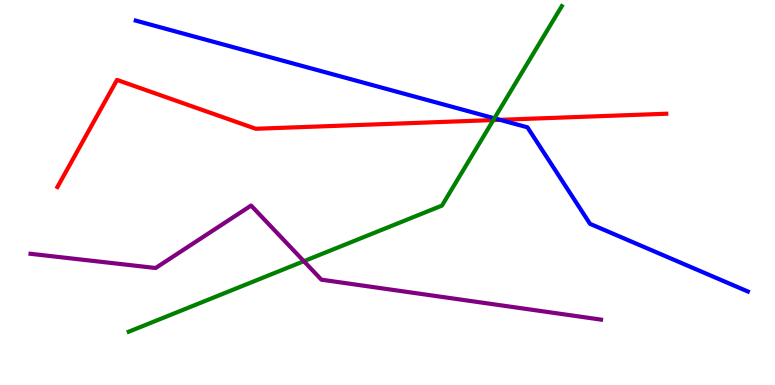[{'lines': ['blue', 'red'], 'intersections': [{'x': 6.45, 'y': 6.89}]}, {'lines': ['green', 'red'], 'intersections': [{'x': 6.37, 'y': 6.88}]}, {'lines': ['purple', 'red'], 'intersections': []}, {'lines': ['blue', 'green'], 'intersections': [{'x': 6.38, 'y': 6.93}]}, {'lines': ['blue', 'purple'], 'intersections': []}, {'lines': ['green', 'purple'], 'intersections': [{'x': 3.92, 'y': 3.22}]}]